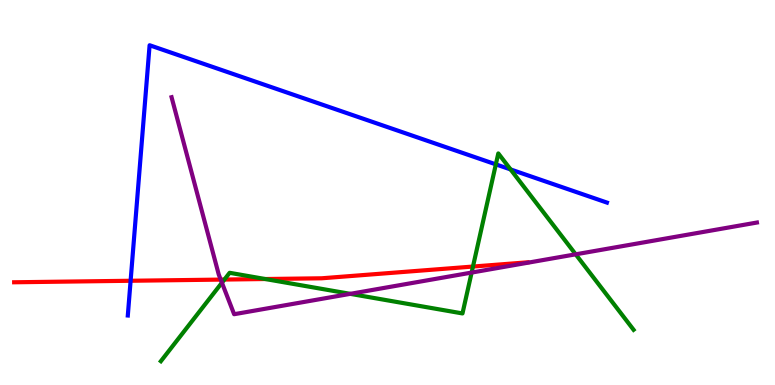[{'lines': ['blue', 'red'], 'intersections': [{'x': 1.69, 'y': 2.71}]}, {'lines': ['green', 'red'], 'intersections': [{'x': 2.9, 'y': 2.74}, {'x': 3.42, 'y': 2.75}, {'x': 6.1, 'y': 3.08}]}, {'lines': ['purple', 'red'], 'intersections': [{'x': 2.85, 'y': 2.74}]}, {'lines': ['blue', 'green'], 'intersections': [{'x': 6.4, 'y': 5.73}, {'x': 6.59, 'y': 5.6}]}, {'lines': ['blue', 'purple'], 'intersections': []}, {'lines': ['green', 'purple'], 'intersections': [{'x': 2.86, 'y': 2.66}, {'x': 4.52, 'y': 2.37}, {'x': 6.09, 'y': 2.92}, {'x': 7.43, 'y': 3.39}]}]